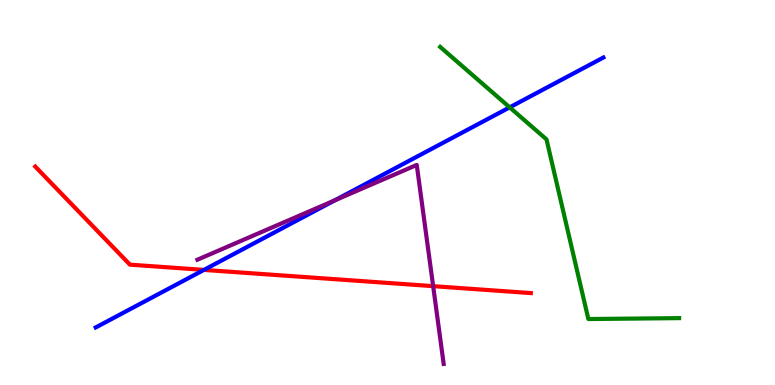[{'lines': ['blue', 'red'], 'intersections': [{'x': 2.63, 'y': 2.99}]}, {'lines': ['green', 'red'], 'intersections': []}, {'lines': ['purple', 'red'], 'intersections': [{'x': 5.59, 'y': 2.57}]}, {'lines': ['blue', 'green'], 'intersections': [{'x': 6.58, 'y': 7.21}]}, {'lines': ['blue', 'purple'], 'intersections': [{'x': 4.32, 'y': 4.79}]}, {'lines': ['green', 'purple'], 'intersections': []}]